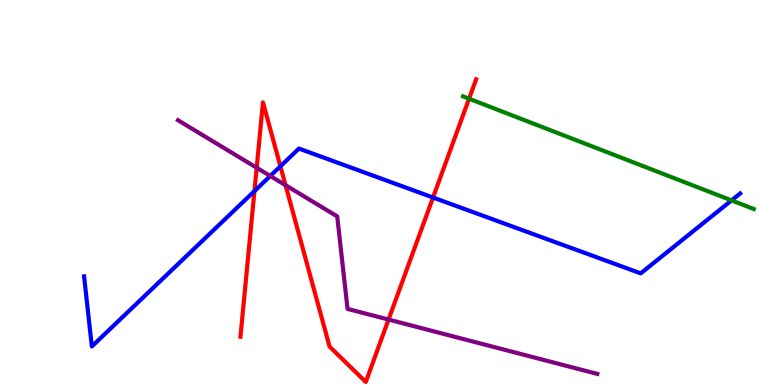[{'lines': ['blue', 'red'], 'intersections': [{'x': 3.28, 'y': 5.04}, {'x': 3.62, 'y': 5.68}, {'x': 5.59, 'y': 4.87}]}, {'lines': ['green', 'red'], 'intersections': [{'x': 6.05, 'y': 7.44}]}, {'lines': ['purple', 'red'], 'intersections': [{'x': 3.31, 'y': 5.64}, {'x': 3.68, 'y': 5.19}, {'x': 5.01, 'y': 1.7}]}, {'lines': ['blue', 'green'], 'intersections': [{'x': 9.44, 'y': 4.8}]}, {'lines': ['blue', 'purple'], 'intersections': [{'x': 3.49, 'y': 5.43}]}, {'lines': ['green', 'purple'], 'intersections': []}]